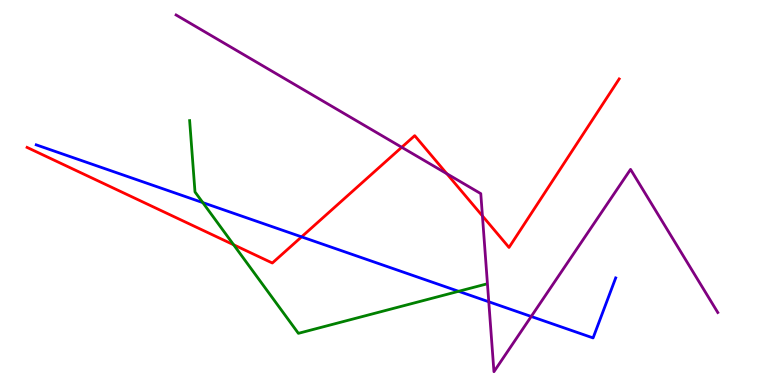[{'lines': ['blue', 'red'], 'intersections': [{'x': 3.89, 'y': 3.85}]}, {'lines': ['green', 'red'], 'intersections': [{'x': 3.01, 'y': 3.64}]}, {'lines': ['purple', 'red'], 'intersections': [{'x': 5.18, 'y': 6.17}, {'x': 5.77, 'y': 5.49}, {'x': 6.22, 'y': 4.39}]}, {'lines': ['blue', 'green'], 'intersections': [{'x': 2.62, 'y': 4.74}, {'x': 5.92, 'y': 2.43}]}, {'lines': ['blue', 'purple'], 'intersections': [{'x': 6.31, 'y': 2.16}, {'x': 6.85, 'y': 1.78}]}, {'lines': ['green', 'purple'], 'intersections': []}]